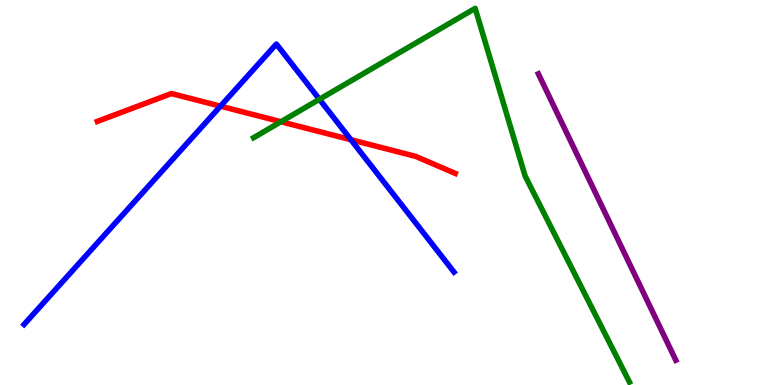[{'lines': ['blue', 'red'], 'intersections': [{'x': 2.84, 'y': 7.24}, {'x': 4.53, 'y': 6.37}]}, {'lines': ['green', 'red'], 'intersections': [{'x': 3.63, 'y': 6.84}]}, {'lines': ['purple', 'red'], 'intersections': []}, {'lines': ['blue', 'green'], 'intersections': [{'x': 4.12, 'y': 7.42}]}, {'lines': ['blue', 'purple'], 'intersections': []}, {'lines': ['green', 'purple'], 'intersections': []}]